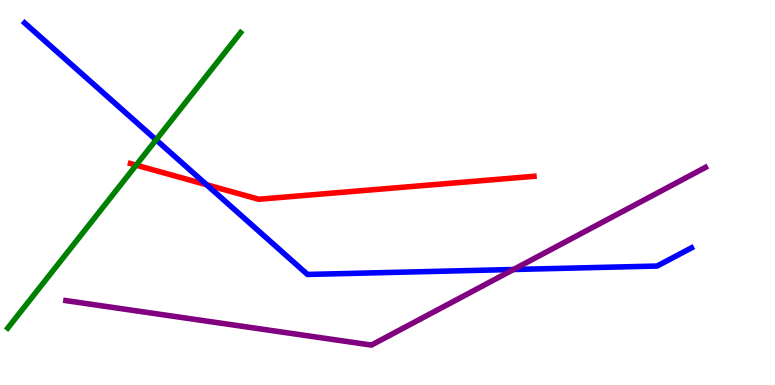[{'lines': ['blue', 'red'], 'intersections': [{'x': 2.67, 'y': 5.2}]}, {'lines': ['green', 'red'], 'intersections': [{'x': 1.76, 'y': 5.71}]}, {'lines': ['purple', 'red'], 'intersections': []}, {'lines': ['blue', 'green'], 'intersections': [{'x': 2.01, 'y': 6.37}]}, {'lines': ['blue', 'purple'], 'intersections': [{'x': 6.63, 'y': 3.0}]}, {'lines': ['green', 'purple'], 'intersections': []}]